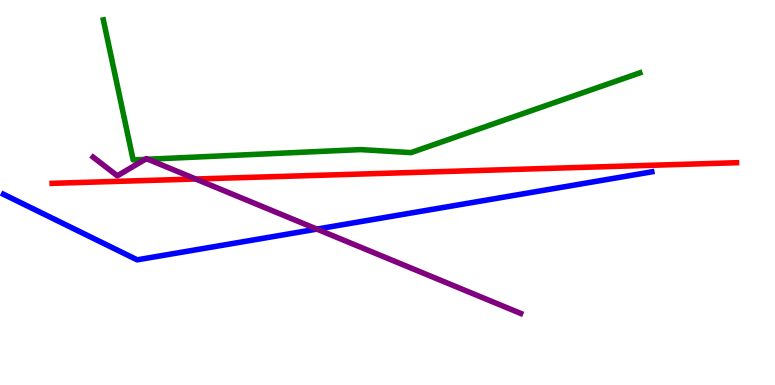[{'lines': ['blue', 'red'], 'intersections': []}, {'lines': ['green', 'red'], 'intersections': []}, {'lines': ['purple', 'red'], 'intersections': [{'x': 2.53, 'y': 5.35}]}, {'lines': ['blue', 'green'], 'intersections': []}, {'lines': ['blue', 'purple'], 'intersections': [{'x': 4.09, 'y': 4.05}]}, {'lines': ['green', 'purple'], 'intersections': [{'x': 1.87, 'y': 5.86}, {'x': 1.91, 'y': 5.86}]}]